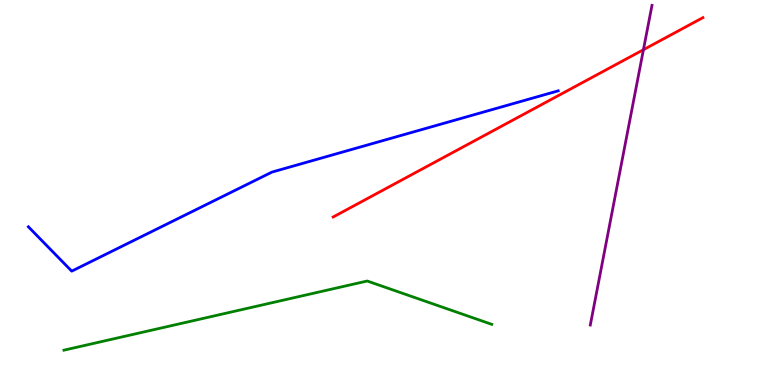[{'lines': ['blue', 'red'], 'intersections': []}, {'lines': ['green', 'red'], 'intersections': []}, {'lines': ['purple', 'red'], 'intersections': [{'x': 8.3, 'y': 8.71}]}, {'lines': ['blue', 'green'], 'intersections': []}, {'lines': ['blue', 'purple'], 'intersections': []}, {'lines': ['green', 'purple'], 'intersections': []}]